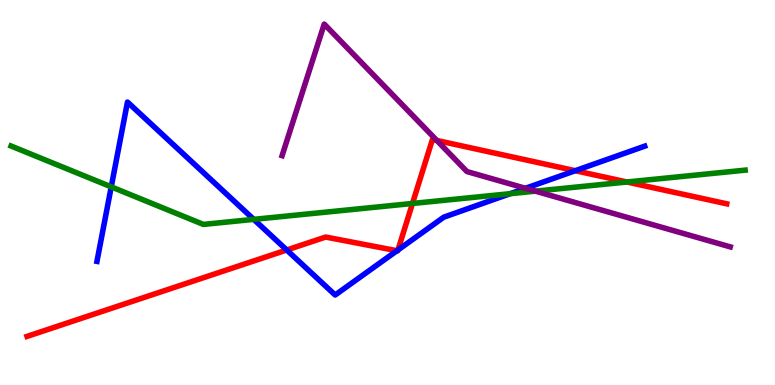[{'lines': ['blue', 'red'], 'intersections': [{'x': 3.7, 'y': 3.51}, {'x': 5.12, 'y': 3.49}, {'x': 5.13, 'y': 3.51}, {'x': 7.42, 'y': 5.57}]}, {'lines': ['green', 'red'], 'intersections': [{'x': 5.32, 'y': 4.72}, {'x': 8.09, 'y': 5.27}]}, {'lines': ['purple', 'red'], 'intersections': [{'x': 5.64, 'y': 6.35}]}, {'lines': ['blue', 'green'], 'intersections': [{'x': 1.44, 'y': 5.15}, {'x': 3.27, 'y': 4.3}, {'x': 6.58, 'y': 4.97}]}, {'lines': ['blue', 'purple'], 'intersections': [{'x': 6.78, 'y': 5.11}]}, {'lines': ['green', 'purple'], 'intersections': [{'x': 6.91, 'y': 5.04}]}]